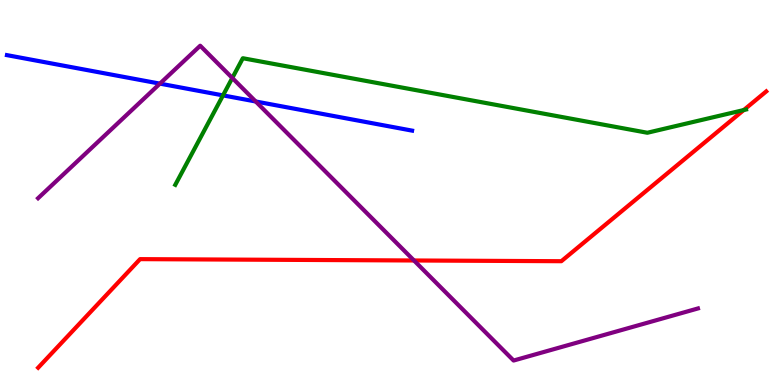[{'lines': ['blue', 'red'], 'intersections': []}, {'lines': ['green', 'red'], 'intersections': [{'x': 9.6, 'y': 7.14}]}, {'lines': ['purple', 'red'], 'intersections': [{'x': 5.34, 'y': 3.23}]}, {'lines': ['blue', 'green'], 'intersections': [{'x': 2.88, 'y': 7.52}]}, {'lines': ['blue', 'purple'], 'intersections': [{'x': 2.06, 'y': 7.83}, {'x': 3.3, 'y': 7.36}]}, {'lines': ['green', 'purple'], 'intersections': [{'x': 3.0, 'y': 7.97}]}]